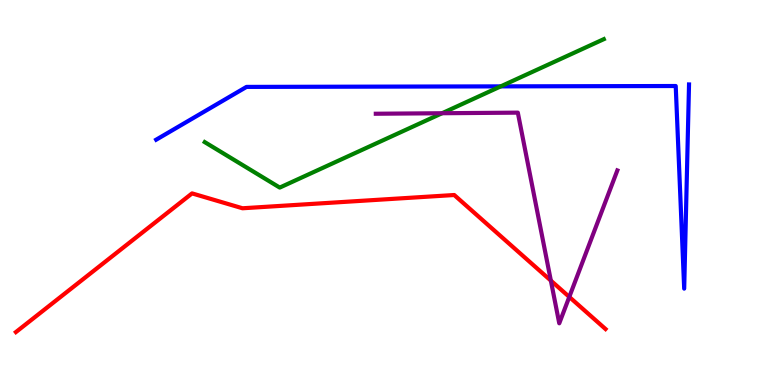[{'lines': ['blue', 'red'], 'intersections': []}, {'lines': ['green', 'red'], 'intersections': []}, {'lines': ['purple', 'red'], 'intersections': [{'x': 7.11, 'y': 2.71}, {'x': 7.35, 'y': 2.29}]}, {'lines': ['blue', 'green'], 'intersections': [{'x': 6.46, 'y': 7.76}]}, {'lines': ['blue', 'purple'], 'intersections': []}, {'lines': ['green', 'purple'], 'intersections': [{'x': 5.7, 'y': 7.06}]}]